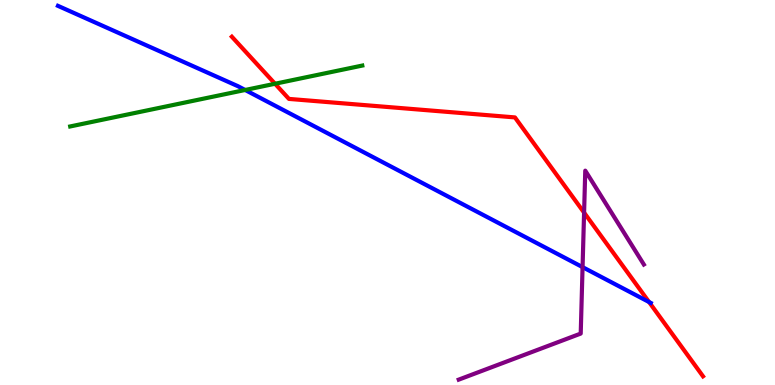[{'lines': ['blue', 'red'], 'intersections': [{'x': 8.37, 'y': 2.16}]}, {'lines': ['green', 'red'], 'intersections': [{'x': 3.55, 'y': 7.82}]}, {'lines': ['purple', 'red'], 'intersections': [{'x': 7.54, 'y': 4.48}]}, {'lines': ['blue', 'green'], 'intersections': [{'x': 3.16, 'y': 7.66}]}, {'lines': ['blue', 'purple'], 'intersections': [{'x': 7.52, 'y': 3.06}]}, {'lines': ['green', 'purple'], 'intersections': []}]